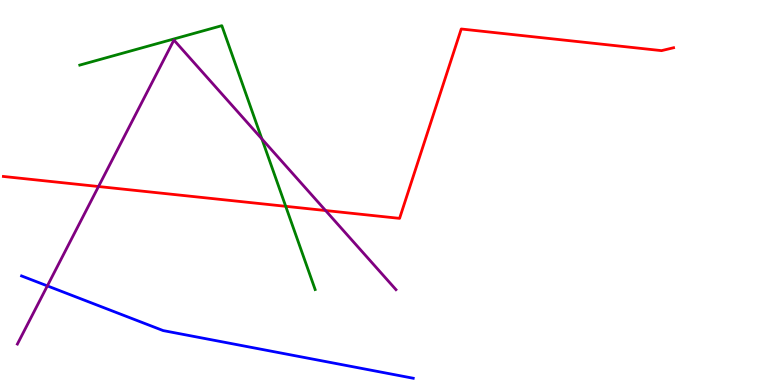[{'lines': ['blue', 'red'], 'intersections': []}, {'lines': ['green', 'red'], 'intersections': [{'x': 3.69, 'y': 4.64}]}, {'lines': ['purple', 'red'], 'intersections': [{'x': 1.27, 'y': 5.16}, {'x': 4.2, 'y': 4.53}]}, {'lines': ['blue', 'green'], 'intersections': []}, {'lines': ['blue', 'purple'], 'intersections': [{'x': 0.611, 'y': 2.57}]}, {'lines': ['green', 'purple'], 'intersections': [{'x': 3.38, 'y': 6.39}]}]